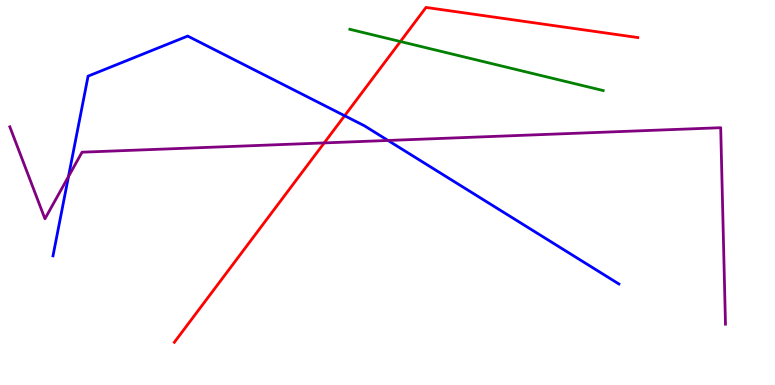[{'lines': ['blue', 'red'], 'intersections': [{'x': 4.45, 'y': 6.99}]}, {'lines': ['green', 'red'], 'intersections': [{'x': 5.17, 'y': 8.92}]}, {'lines': ['purple', 'red'], 'intersections': [{'x': 4.18, 'y': 6.29}]}, {'lines': ['blue', 'green'], 'intersections': []}, {'lines': ['blue', 'purple'], 'intersections': [{'x': 0.884, 'y': 5.41}, {'x': 5.01, 'y': 6.35}]}, {'lines': ['green', 'purple'], 'intersections': []}]